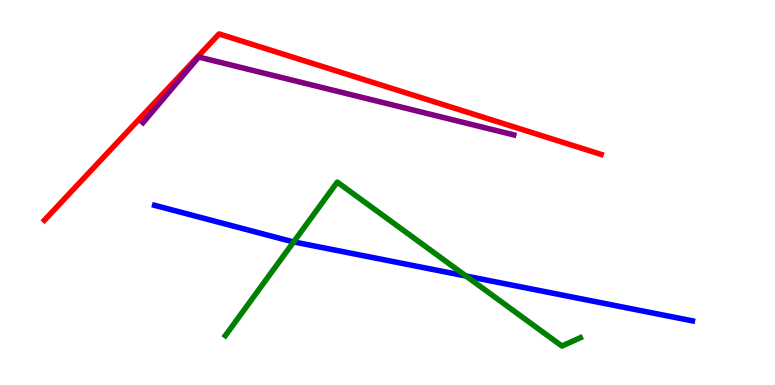[{'lines': ['blue', 'red'], 'intersections': []}, {'lines': ['green', 'red'], 'intersections': []}, {'lines': ['purple', 'red'], 'intersections': []}, {'lines': ['blue', 'green'], 'intersections': [{'x': 3.79, 'y': 3.72}, {'x': 6.01, 'y': 2.83}]}, {'lines': ['blue', 'purple'], 'intersections': []}, {'lines': ['green', 'purple'], 'intersections': []}]